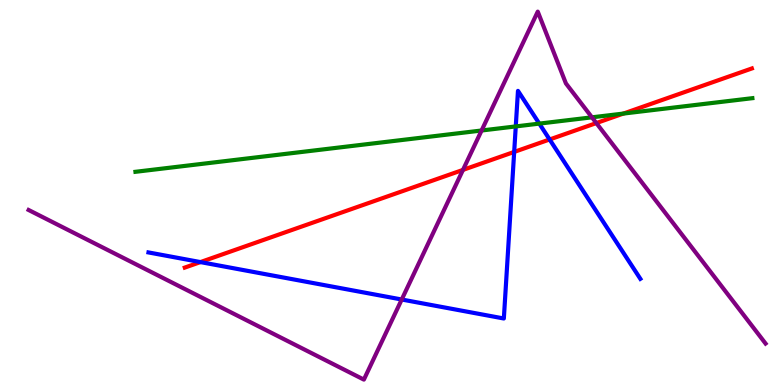[{'lines': ['blue', 'red'], 'intersections': [{'x': 2.59, 'y': 3.19}, {'x': 6.63, 'y': 6.05}, {'x': 7.09, 'y': 6.38}]}, {'lines': ['green', 'red'], 'intersections': [{'x': 8.04, 'y': 7.05}]}, {'lines': ['purple', 'red'], 'intersections': [{'x': 5.97, 'y': 5.59}, {'x': 7.69, 'y': 6.8}]}, {'lines': ['blue', 'green'], 'intersections': [{'x': 6.66, 'y': 6.72}, {'x': 6.96, 'y': 6.79}]}, {'lines': ['blue', 'purple'], 'intersections': [{'x': 5.18, 'y': 2.22}]}, {'lines': ['green', 'purple'], 'intersections': [{'x': 6.21, 'y': 6.61}, {'x': 7.64, 'y': 6.95}]}]